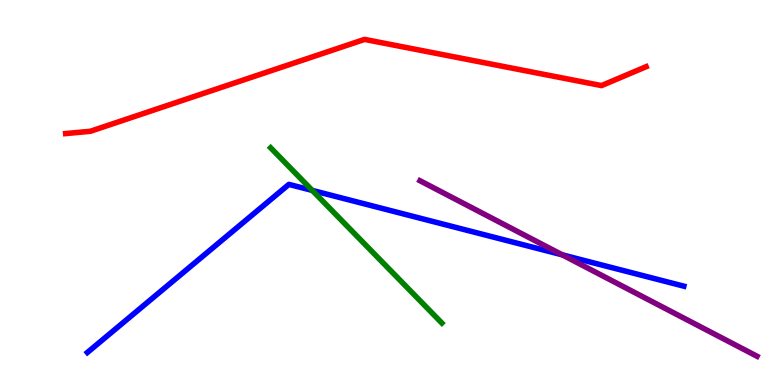[{'lines': ['blue', 'red'], 'intersections': []}, {'lines': ['green', 'red'], 'intersections': []}, {'lines': ['purple', 'red'], 'intersections': []}, {'lines': ['blue', 'green'], 'intersections': [{'x': 4.03, 'y': 5.05}]}, {'lines': ['blue', 'purple'], 'intersections': [{'x': 7.26, 'y': 3.38}]}, {'lines': ['green', 'purple'], 'intersections': []}]